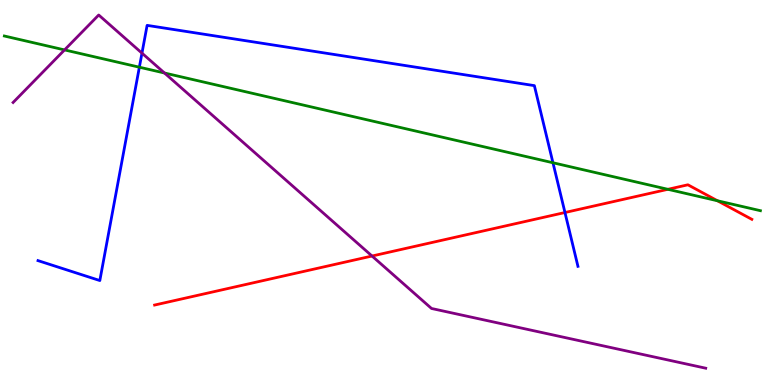[{'lines': ['blue', 'red'], 'intersections': [{'x': 7.29, 'y': 4.48}]}, {'lines': ['green', 'red'], 'intersections': [{'x': 8.62, 'y': 5.08}, {'x': 9.26, 'y': 4.79}]}, {'lines': ['purple', 'red'], 'intersections': [{'x': 4.8, 'y': 3.35}]}, {'lines': ['blue', 'green'], 'intersections': [{'x': 1.8, 'y': 8.25}, {'x': 7.14, 'y': 5.77}]}, {'lines': ['blue', 'purple'], 'intersections': [{'x': 1.83, 'y': 8.62}]}, {'lines': ['green', 'purple'], 'intersections': [{'x': 0.833, 'y': 8.7}, {'x': 2.12, 'y': 8.1}]}]